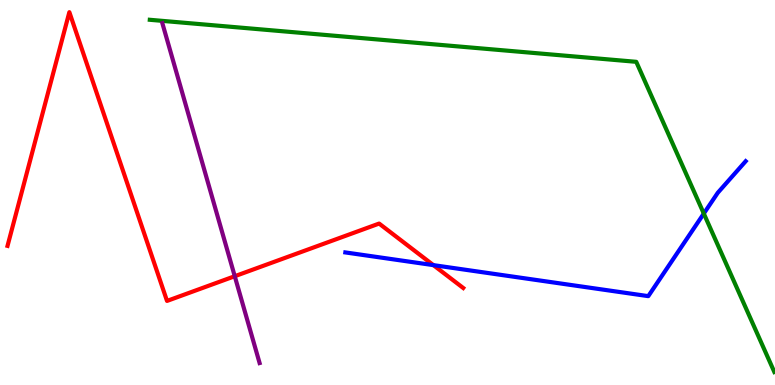[{'lines': ['blue', 'red'], 'intersections': [{'x': 5.59, 'y': 3.11}]}, {'lines': ['green', 'red'], 'intersections': []}, {'lines': ['purple', 'red'], 'intersections': [{'x': 3.03, 'y': 2.83}]}, {'lines': ['blue', 'green'], 'intersections': [{'x': 9.08, 'y': 4.45}]}, {'lines': ['blue', 'purple'], 'intersections': []}, {'lines': ['green', 'purple'], 'intersections': []}]